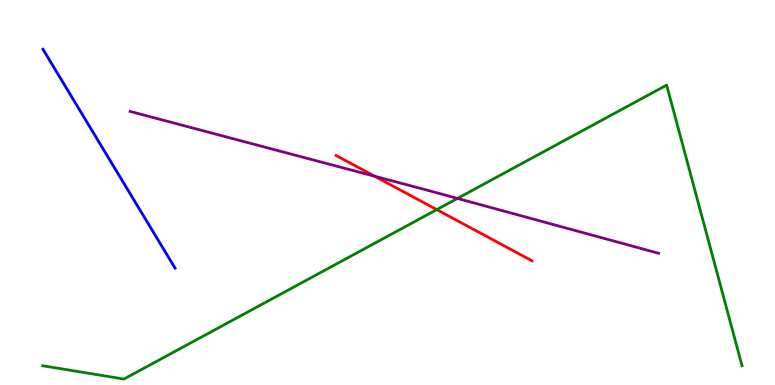[{'lines': ['blue', 'red'], 'intersections': []}, {'lines': ['green', 'red'], 'intersections': [{'x': 5.64, 'y': 4.56}]}, {'lines': ['purple', 'red'], 'intersections': [{'x': 4.83, 'y': 5.42}]}, {'lines': ['blue', 'green'], 'intersections': []}, {'lines': ['blue', 'purple'], 'intersections': []}, {'lines': ['green', 'purple'], 'intersections': [{'x': 5.9, 'y': 4.85}]}]